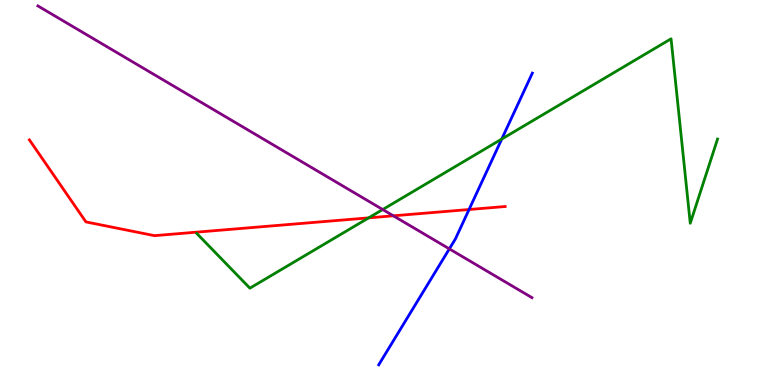[{'lines': ['blue', 'red'], 'intersections': [{'x': 6.05, 'y': 4.56}]}, {'lines': ['green', 'red'], 'intersections': [{'x': 4.76, 'y': 4.34}]}, {'lines': ['purple', 'red'], 'intersections': [{'x': 5.08, 'y': 4.39}]}, {'lines': ['blue', 'green'], 'intersections': [{'x': 6.47, 'y': 6.39}]}, {'lines': ['blue', 'purple'], 'intersections': [{'x': 5.8, 'y': 3.54}]}, {'lines': ['green', 'purple'], 'intersections': [{'x': 4.94, 'y': 4.56}]}]